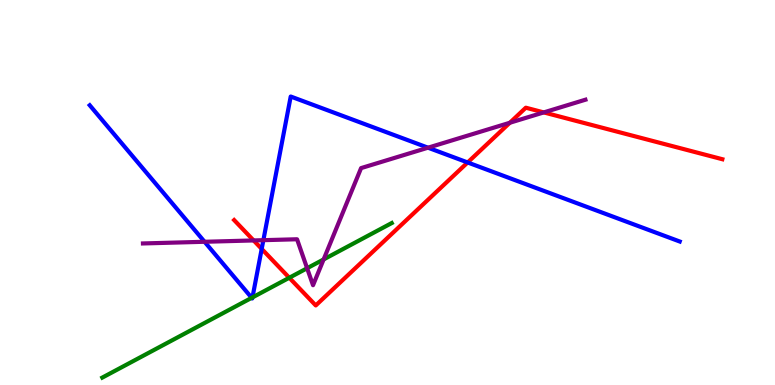[{'lines': ['blue', 'red'], 'intersections': [{'x': 3.38, 'y': 3.53}, {'x': 6.03, 'y': 5.78}]}, {'lines': ['green', 'red'], 'intersections': [{'x': 3.73, 'y': 2.79}]}, {'lines': ['purple', 'red'], 'intersections': [{'x': 3.27, 'y': 3.75}, {'x': 6.58, 'y': 6.81}, {'x': 7.02, 'y': 7.08}]}, {'lines': ['blue', 'green'], 'intersections': [{'x': 3.25, 'y': 2.26}, {'x': 3.26, 'y': 2.28}]}, {'lines': ['blue', 'purple'], 'intersections': [{'x': 2.64, 'y': 3.72}, {'x': 3.4, 'y': 3.76}, {'x': 5.52, 'y': 6.16}]}, {'lines': ['green', 'purple'], 'intersections': [{'x': 3.96, 'y': 3.03}, {'x': 4.18, 'y': 3.26}]}]